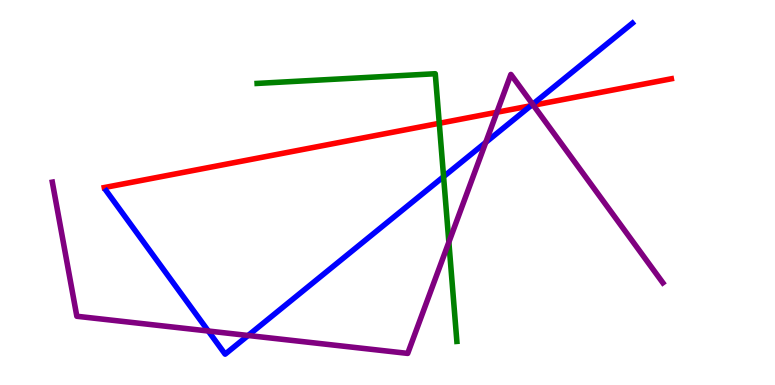[{'lines': ['blue', 'red'], 'intersections': [{'x': 6.85, 'y': 7.25}]}, {'lines': ['green', 'red'], 'intersections': [{'x': 5.67, 'y': 6.8}]}, {'lines': ['purple', 'red'], 'intersections': [{'x': 6.41, 'y': 7.08}, {'x': 6.88, 'y': 7.27}]}, {'lines': ['blue', 'green'], 'intersections': [{'x': 5.72, 'y': 5.41}]}, {'lines': ['blue', 'purple'], 'intersections': [{'x': 2.69, 'y': 1.4}, {'x': 3.2, 'y': 1.29}, {'x': 6.27, 'y': 6.3}, {'x': 6.87, 'y': 7.29}]}, {'lines': ['green', 'purple'], 'intersections': [{'x': 5.79, 'y': 3.71}]}]